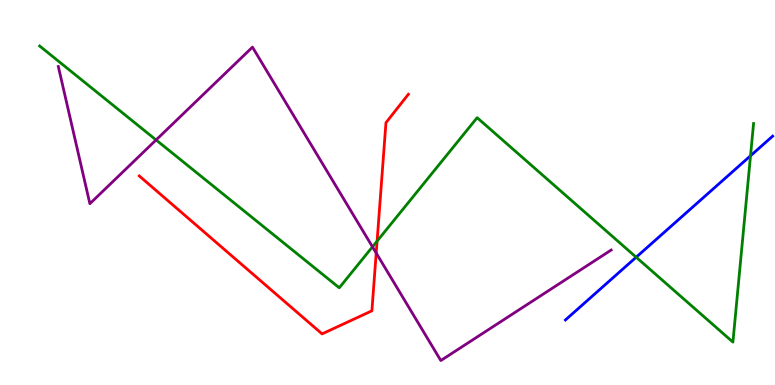[{'lines': ['blue', 'red'], 'intersections': []}, {'lines': ['green', 'red'], 'intersections': [{'x': 4.87, 'y': 3.74}]}, {'lines': ['purple', 'red'], 'intersections': [{'x': 4.85, 'y': 3.43}]}, {'lines': ['blue', 'green'], 'intersections': [{'x': 8.21, 'y': 3.32}, {'x': 9.68, 'y': 5.95}]}, {'lines': ['blue', 'purple'], 'intersections': []}, {'lines': ['green', 'purple'], 'intersections': [{'x': 2.01, 'y': 6.36}, {'x': 4.81, 'y': 3.59}]}]